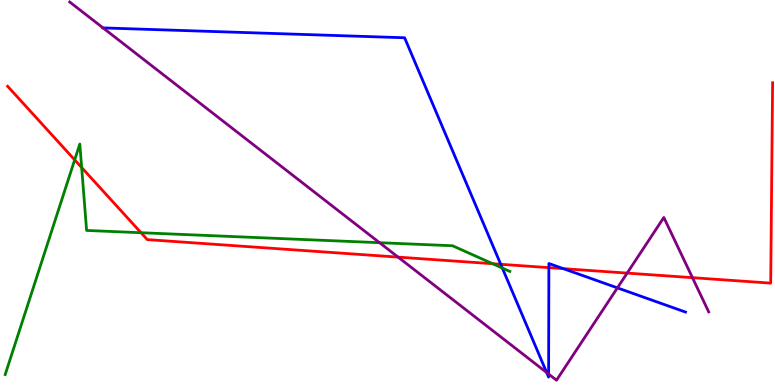[{'lines': ['blue', 'red'], 'intersections': [{'x': 6.46, 'y': 3.14}, {'x': 7.08, 'y': 3.05}, {'x': 7.27, 'y': 3.02}]}, {'lines': ['green', 'red'], 'intersections': [{'x': 0.964, 'y': 5.85}, {'x': 1.05, 'y': 5.65}, {'x': 1.82, 'y': 3.96}, {'x': 6.36, 'y': 3.15}]}, {'lines': ['purple', 'red'], 'intersections': [{'x': 5.14, 'y': 3.32}, {'x': 8.09, 'y': 2.91}, {'x': 8.93, 'y': 2.79}]}, {'lines': ['blue', 'green'], 'intersections': [{'x': 6.48, 'y': 3.04}]}, {'lines': ['blue', 'purple'], 'intersections': [{'x': 1.33, 'y': 9.28}, {'x': 7.05, 'y': 0.323}, {'x': 7.08, 'y': 0.285}, {'x': 7.97, 'y': 2.52}]}, {'lines': ['green', 'purple'], 'intersections': [{'x': 4.9, 'y': 3.7}]}]